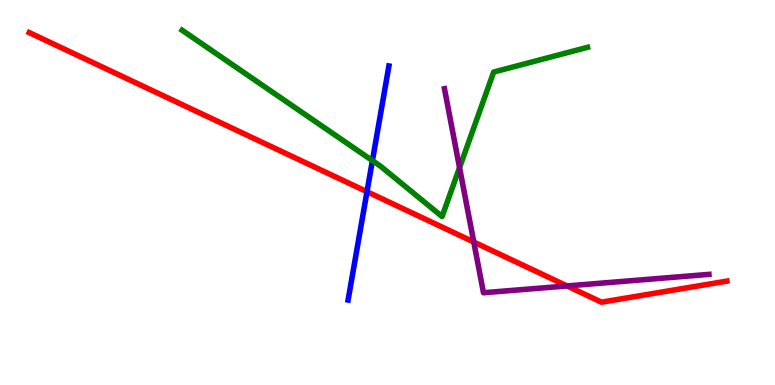[{'lines': ['blue', 'red'], 'intersections': [{'x': 4.74, 'y': 5.02}]}, {'lines': ['green', 'red'], 'intersections': []}, {'lines': ['purple', 'red'], 'intersections': [{'x': 6.11, 'y': 3.71}, {'x': 7.32, 'y': 2.57}]}, {'lines': ['blue', 'green'], 'intersections': [{'x': 4.81, 'y': 5.83}]}, {'lines': ['blue', 'purple'], 'intersections': []}, {'lines': ['green', 'purple'], 'intersections': [{'x': 5.93, 'y': 5.65}]}]